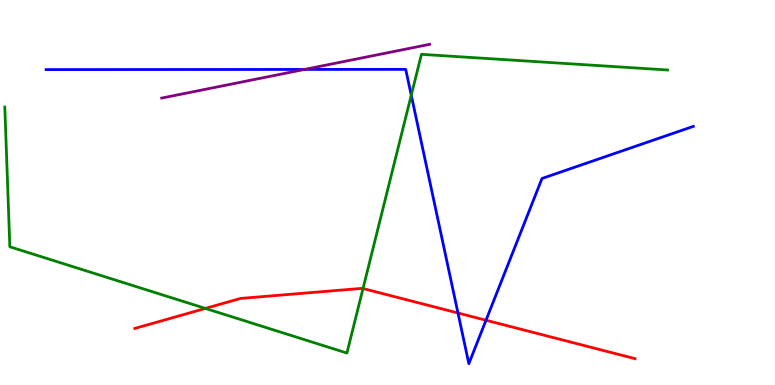[{'lines': ['blue', 'red'], 'intersections': [{'x': 5.91, 'y': 1.87}, {'x': 6.27, 'y': 1.68}]}, {'lines': ['green', 'red'], 'intersections': [{'x': 2.65, 'y': 1.99}, {'x': 4.68, 'y': 2.51}]}, {'lines': ['purple', 'red'], 'intersections': []}, {'lines': ['blue', 'green'], 'intersections': [{'x': 5.31, 'y': 7.53}]}, {'lines': ['blue', 'purple'], 'intersections': [{'x': 3.93, 'y': 8.2}]}, {'lines': ['green', 'purple'], 'intersections': []}]